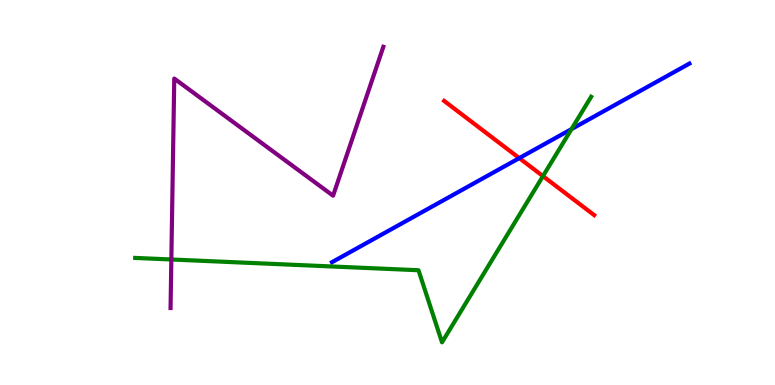[{'lines': ['blue', 'red'], 'intersections': [{'x': 6.7, 'y': 5.89}]}, {'lines': ['green', 'red'], 'intersections': [{'x': 7.01, 'y': 5.43}]}, {'lines': ['purple', 'red'], 'intersections': []}, {'lines': ['blue', 'green'], 'intersections': [{'x': 7.37, 'y': 6.65}]}, {'lines': ['blue', 'purple'], 'intersections': []}, {'lines': ['green', 'purple'], 'intersections': [{'x': 2.21, 'y': 3.26}]}]